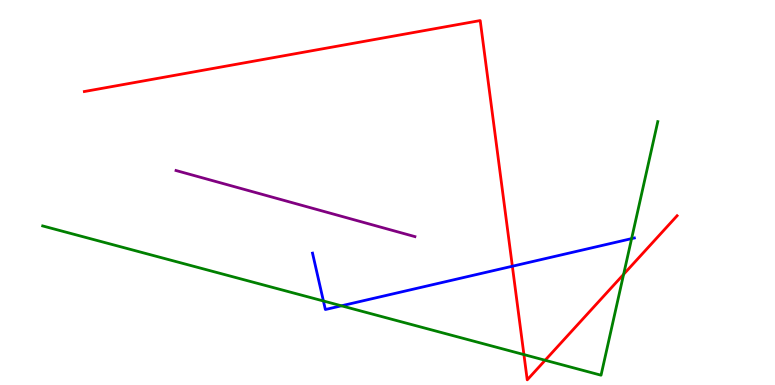[{'lines': ['blue', 'red'], 'intersections': [{'x': 6.61, 'y': 3.08}]}, {'lines': ['green', 'red'], 'intersections': [{'x': 6.76, 'y': 0.79}, {'x': 7.03, 'y': 0.643}, {'x': 8.05, 'y': 2.87}]}, {'lines': ['purple', 'red'], 'intersections': []}, {'lines': ['blue', 'green'], 'intersections': [{'x': 4.17, 'y': 2.18}, {'x': 4.41, 'y': 2.06}, {'x': 8.15, 'y': 3.8}]}, {'lines': ['blue', 'purple'], 'intersections': []}, {'lines': ['green', 'purple'], 'intersections': []}]